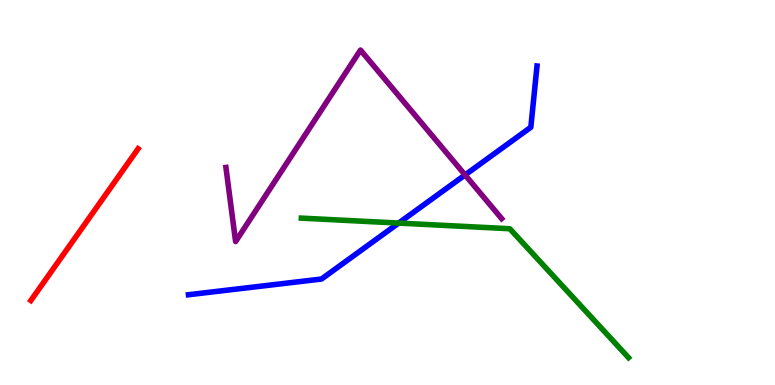[{'lines': ['blue', 'red'], 'intersections': []}, {'lines': ['green', 'red'], 'intersections': []}, {'lines': ['purple', 'red'], 'intersections': []}, {'lines': ['blue', 'green'], 'intersections': [{'x': 5.14, 'y': 4.21}]}, {'lines': ['blue', 'purple'], 'intersections': [{'x': 6.0, 'y': 5.46}]}, {'lines': ['green', 'purple'], 'intersections': []}]